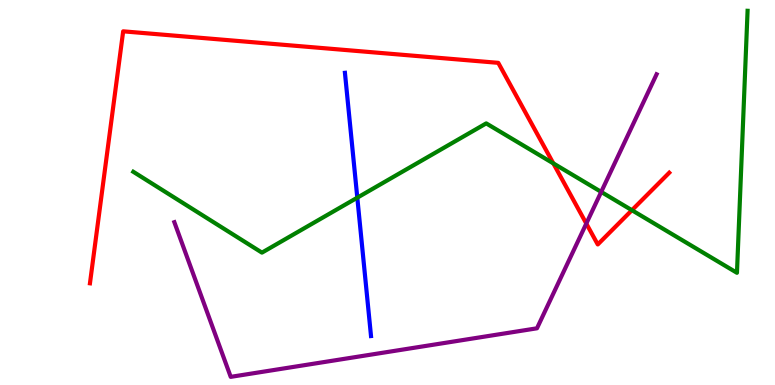[{'lines': ['blue', 'red'], 'intersections': []}, {'lines': ['green', 'red'], 'intersections': [{'x': 7.14, 'y': 5.76}, {'x': 8.15, 'y': 4.54}]}, {'lines': ['purple', 'red'], 'intersections': [{'x': 7.57, 'y': 4.19}]}, {'lines': ['blue', 'green'], 'intersections': [{'x': 4.61, 'y': 4.87}]}, {'lines': ['blue', 'purple'], 'intersections': []}, {'lines': ['green', 'purple'], 'intersections': [{'x': 7.76, 'y': 5.02}]}]